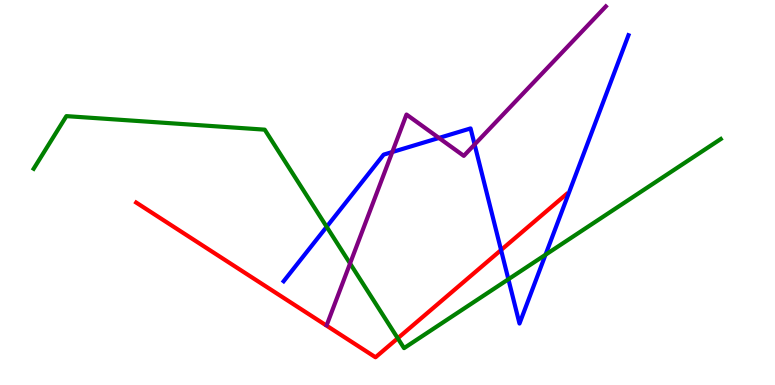[{'lines': ['blue', 'red'], 'intersections': [{'x': 6.47, 'y': 3.51}]}, {'lines': ['green', 'red'], 'intersections': [{'x': 5.13, 'y': 1.21}]}, {'lines': ['purple', 'red'], 'intersections': []}, {'lines': ['blue', 'green'], 'intersections': [{'x': 4.22, 'y': 4.11}, {'x': 6.56, 'y': 2.75}, {'x': 7.04, 'y': 3.38}]}, {'lines': ['blue', 'purple'], 'intersections': [{'x': 5.06, 'y': 6.05}, {'x': 5.66, 'y': 6.42}, {'x': 6.12, 'y': 6.25}]}, {'lines': ['green', 'purple'], 'intersections': [{'x': 4.52, 'y': 3.16}]}]